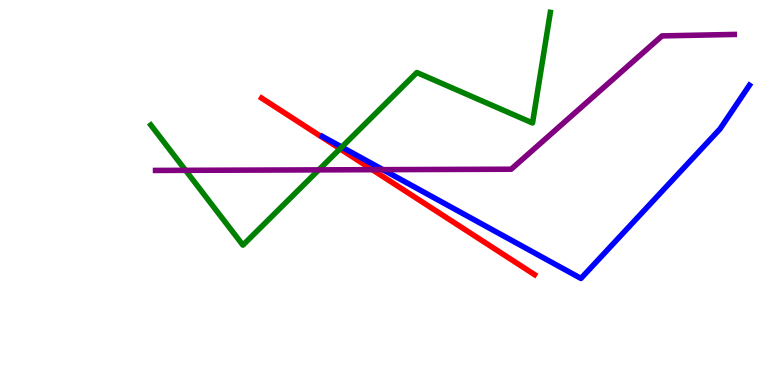[{'lines': ['blue', 'red'], 'intersections': []}, {'lines': ['green', 'red'], 'intersections': [{'x': 4.39, 'y': 6.14}]}, {'lines': ['purple', 'red'], 'intersections': [{'x': 4.8, 'y': 5.59}]}, {'lines': ['blue', 'green'], 'intersections': [{'x': 4.41, 'y': 6.18}]}, {'lines': ['blue', 'purple'], 'intersections': [{'x': 4.94, 'y': 5.59}]}, {'lines': ['green', 'purple'], 'intersections': [{'x': 2.39, 'y': 5.58}, {'x': 4.11, 'y': 5.59}]}]